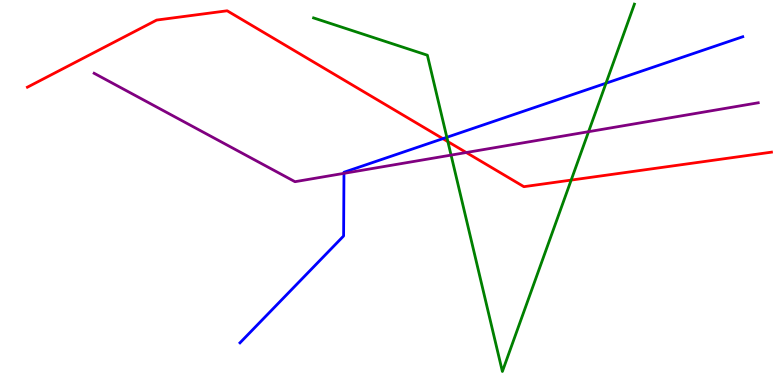[{'lines': ['blue', 'red'], 'intersections': [{'x': 5.71, 'y': 6.4}]}, {'lines': ['green', 'red'], 'intersections': [{'x': 5.78, 'y': 6.32}, {'x': 7.37, 'y': 5.32}]}, {'lines': ['purple', 'red'], 'intersections': [{'x': 6.02, 'y': 6.04}]}, {'lines': ['blue', 'green'], 'intersections': [{'x': 5.77, 'y': 6.43}, {'x': 7.82, 'y': 7.84}]}, {'lines': ['blue', 'purple'], 'intersections': [{'x': 4.44, 'y': 5.5}]}, {'lines': ['green', 'purple'], 'intersections': [{'x': 5.82, 'y': 5.97}, {'x': 7.59, 'y': 6.58}]}]